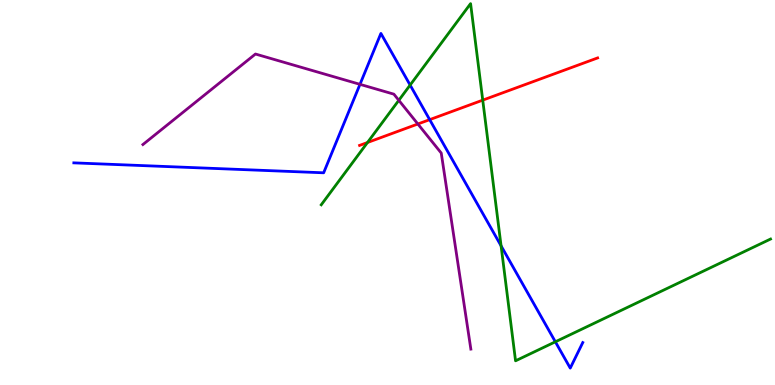[{'lines': ['blue', 'red'], 'intersections': [{'x': 5.54, 'y': 6.89}]}, {'lines': ['green', 'red'], 'intersections': [{'x': 4.74, 'y': 6.3}, {'x': 6.23, 'y': 7.4}]}, {'lines': ['purple', 'red'], 'intersections': [{'x': 5.39, 'y': 6.78}]}, {'lines': ['blue', 'green'], 'intersections': [{'x': 5.29, 'y': 7.79}, {'x': 6.47, 'y': 3.61}, {'x': 7.17, 'y': 1.12}]}, {'lines': ['blue', 'purple'], 'intersections': [{'x': 4.65, 'y': 7.81}]}, {'lines': ['green', 'purple'], 'intersections': [{'x': 5.15, 'y': 7.39}]}]